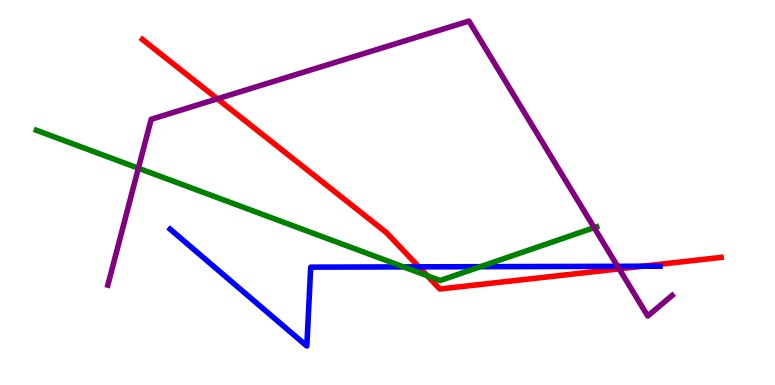[{'lines': ['blue', 'red'], 'intersections': [{'x': 5.4, 'y': 3.07}, {'x': 8.29, 'y': 3.08}]}, {'lines': ['green', 'red'], 'intersections': [{'x': 5.51, 'y': 2.84}]}, {'lines': ['purple', 'red'], 'intersections': [{'x': 2.81, 'y': 7.43}, {'x': 7.99, 'y': 3.02}]}, {'lines': ['blue', 'green'], 'intersections': [{'x': 5.21, 'y': 3.07}, {'x': 6.2, 'y': 3.07}]}, {'lines': ['blue', 'purple'], 'intersections': [{'x': 7.97, 'y': 3.08}]}, {'lines': ['green', 'purple'], 'intersections': [{'x': 1.79, 'y': 5.63}, {'x': 7.67, 'y': 4.09}]}]